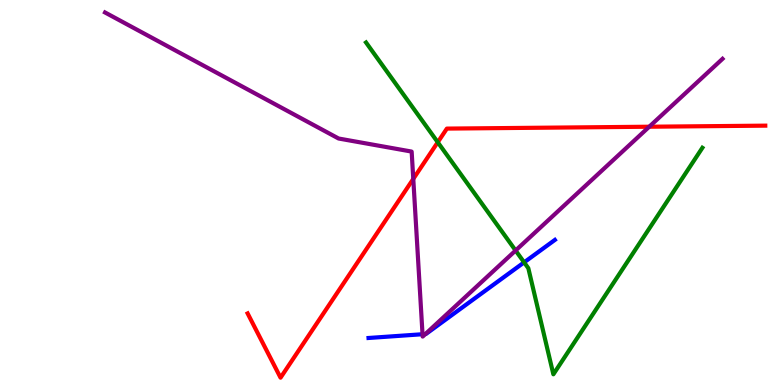[{'lines': ['blue', 'red'], 'intersections': []}, {'lines': ['green', 'red'], 'intersections': [{'x': 5.65, 'y': 6.31}]}, {'lines': ['purple', 'red'], 'intersections': [{'x': 5.33, 'y': 5.35}, {'x': 8.38, 'y': 6.71}]}, {'lines': ['blue', 'green'], 'intersections': [{'x': 6.76, 'y': 3.19}]}, {'lines': ['blue', 'purple'], 'intersections': [{'x': 5.45, 'y': 1.32}, {'x': 5.49, 'y': 1.32}]}, {'lines': ['green', 'purple'], 'intersections': [{'x': 6.65, 'y': 3.49}]}]